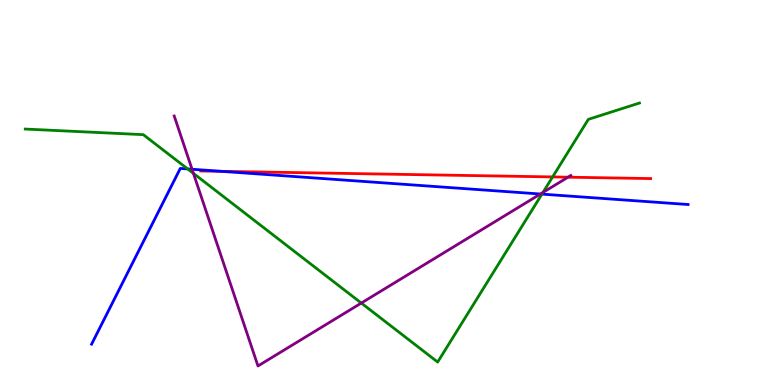[{'lines': ['blue', 'red'], 'intersections': [{'x': 2.86, 'y': 5.55}]}, {'lines': ['green', 'red'], 'intersections': [{'x': 7.13, 'y': 5.4}]}, {'lines': ['purple', 'red'], 'intersections': [{'x': 7.33, 'y': 5.4}]}, {'lines': ['blue', 'green'], 'intersections': [{'x': 2.42, 'y': 5.61}, {'x': 6.99, 'y': 4.96}]}, {'lines': ['blue', 'purple'], 'intersections': [{'x': 2.48, 'y': 5.6}, {'x': 6.97, 'y': 4.96}]}, {'lines': ['green', 'purple'], 'intersections': [{'x': 2.5, 'y': 5.5}, {'x': 4.66, 'y': 2.13}, {'x': 7.01, 'y': 5.0}]}]